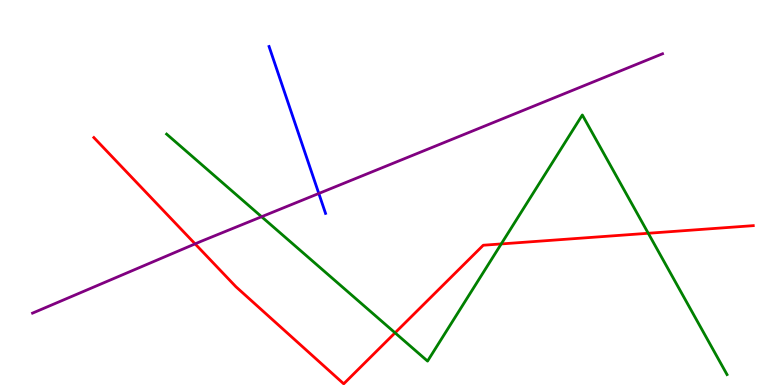[{'lines': ['blue', 'red'], 'intersections': []}, {'lines': ['green', 'red'], 'intersections': [{'x': 5.1, 'y': 1.36}, {'x': 6.47, 'y': 3.66}, {'x': 8.36, 'y': 3.94}]}, {'lines': ['purple', 'red'], 'intersections': [{'x': 2.52, 'y': 3.67}]}, {'lines': ['blue', 'green'], 'intersections': []}, {'lines': ['blue', 'purple'], 'intersections': [{'x': 4.11, 'y': 4.97}]}, {'lines': ['green', 'purple'], 'intersections': [{'x': 3.38, 'y': 4.37}]}]